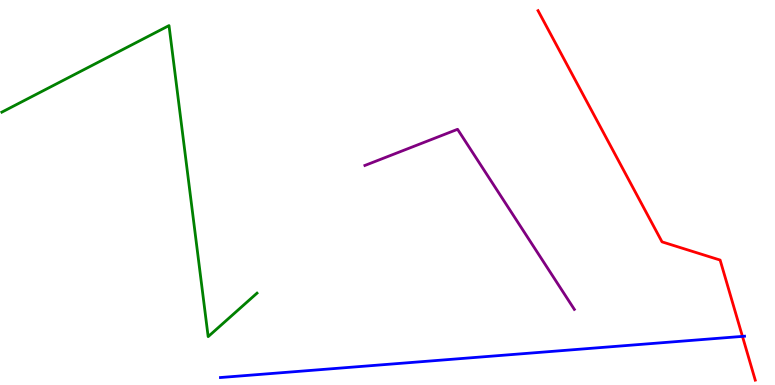[{'lines': ['blue', 'red'], 'intersections': [{'x': 9.58, 'y': 1.26}]}, {'lines': ['green', 'red'], 'intersections': []}, {'lines': ['purple', 'red'], 'intersections': []}, {'lines': ['blue', 'green'], 'intersections': []}, {'lines': ['blue', 'purple'], 'intersections': []}, {'lines': ['green', 'purple'], 'intersections': []}]